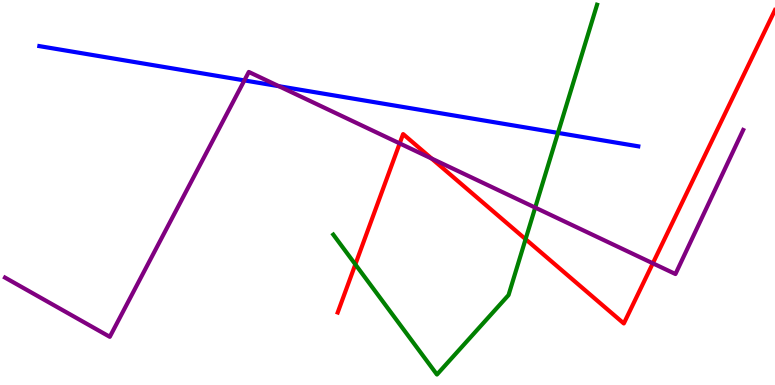[{'lines': ['blue', 'red'], 'intersections': []}, {'lines': ['green', 'red'], 'intersections': [{'x': 4.59, 'y': 3.13}, {'x': 6.78, 'y': 3.79}]}, {'lines': ['purple', 'red'], 'intersections': [{'x': 5.16, 'y': 6.28}, {'x': 5.57, 'y': 5.88}, {'x': 8.42, 'y': 3.16}]}, {'lines': ['blue', 'green'], 'intersections': [{'x': 7.2, 'y': 6.55}]}, {'lines': ['blue', 'purple'], 'intersections': [{'x': 3.15, 'y': 7.91}, {'x': 3.6, 'y': 7.76}]}, {'lines': ['green', 'purple'], 'intersections': [{'x': 6.91, 'y': 4.61}]}]